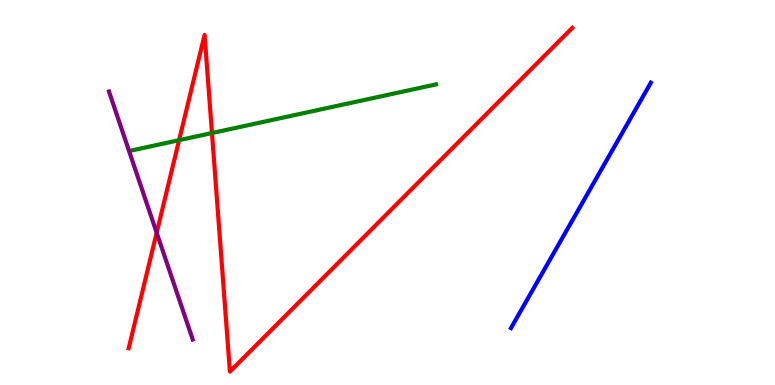[{'lines': ['blue', 'red'], 'intersections': []}, {'lines': ['green', 'red'], 'intersections': [{'x': 2.31, 'y': 6.36}, {'x': 2.74, 'y': 6.54}]}, {'lines': ['purple', 'red'], 'intersections': [{'x': 2.02, 'y': 3.95}]}, {'lines': ['blue', 'green'], 'intersections': []}, {'lines': ['blue', 'purple'], 'intersections': []}, {'lines': ['green', 'purple'], 'intersections': []}]